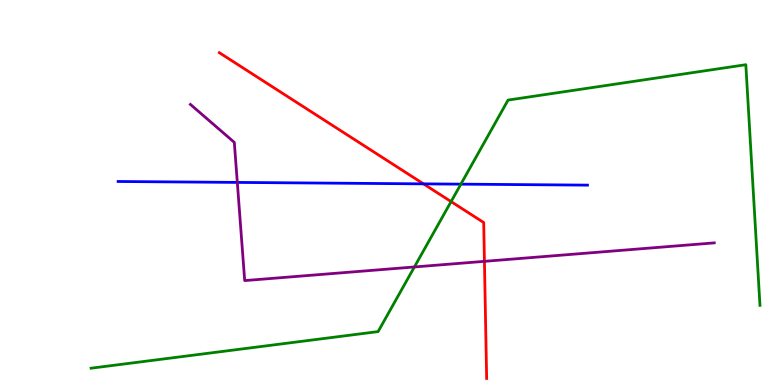[{'lines': ['blue', 'red'], 'intersections': [{'x': 5.46, 'y': 5.22}]}, {'lines': ['green', 'red'], 'intersections': [{'x': 5.82, 'y': 4.76}]}, {'lines': ['purple', 'red'], 'intersections': [{'x': 6.25, 'y': 3.21}]}, {'lines': ['blue', 'green'], 'intersections': [{'x': 5.95, 'y': 5.22}]}, {'lines': ['blue', 'purple'], 'intersections': [{'x': 3.06, 'y': 5.26}]}, {'lines': ['green', 'purple'], 'intersections': [{'x': 5.35, 'y': 3.07}]}]